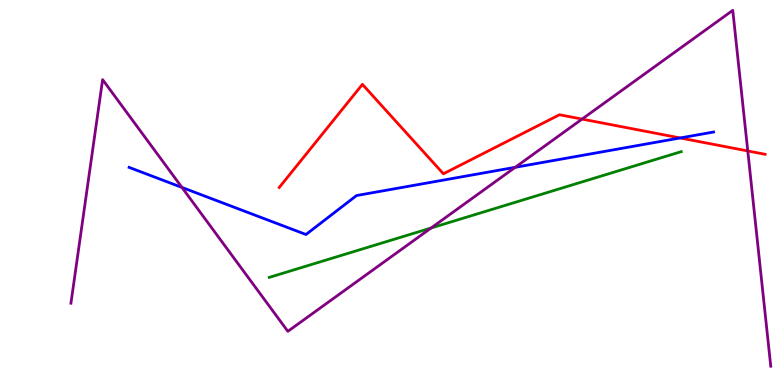[{'lines': ['blue', 'red'], 'intersections': [{'x': 8.78, 'y': 6.42}]}, {'lines': ['green', 'red'], 'intersections': []}, {'lines': ['purple', 'red'], 'intersections': [{'x': 7.51, 'y': 6.91}, {'x': 9.65, 'y': 6.08}]}, {'lines': ['blue', 'green'], 'intersections': []}, {'lines': ['blue', 'purple'], 'intersections': [{'x': 2.35, 'y': 5.13}, {'x': 6.65, 'y': 5.65}]}, {'lines': ['green', 'purple'], 'intersections': [{'x': 5.56, 'y': 4.08}]}]